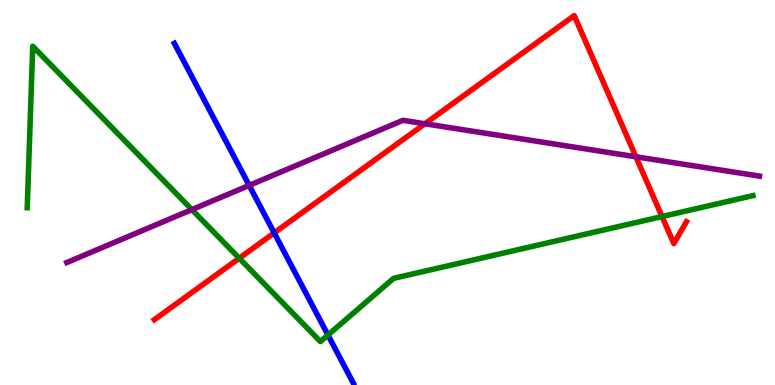[{'lines': ['blue', 'red'], 'intersections': [{'x': 3.54, 'y': 3.95}]}, {'lines': ['green', 'red'], 'intersections': [{'x': 3.09, 'y': 3.29}, {'x': 8.54, 'y': 4.38}]}, {'lines': ['purple', 'red'], 'intersections': [{'x': 5.48, 'y': 6.79}, {'x': 8.21, 'y': 5.93}]}, {'lines': ['blue', 'green'], 'intersections': [{'x': 4.23, 'y': 1.3}]}, {'lines': ['blue', 'purple'], 'intersections': [{'x': 3.22, 'y': 5.18}]}, {'lines': ['green', 'purple'], 'intersections': [{'x': 2.48, 'y': 4.56}]}]